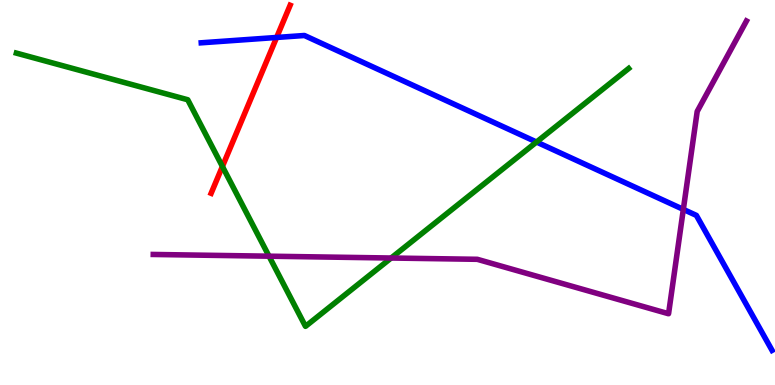[{'lines': ['blue', 'red'], 'intersections': [{'x': 3.57, 'y': 9.03}]}, {'lines': ['green', 'red'], 'intersections': [{'x': 2.87, 'y': 5.68}]}, {'lines': ['purple', 'red'], 'intersections': []}, {'lines': ['blue', 'green'], 'intersections': [{'x': 6.92, 'y': 6.31}]}, {'lines': ['blue', 'purple'], 'intersections': [{'x': 8.82, 'y': 4.56}]}, {'lines': ['green', 'purple'], 'intersections': [{'x': 3.47, 'y': 3.35}, {'x': 5.05, 'y': 3.3}]}]